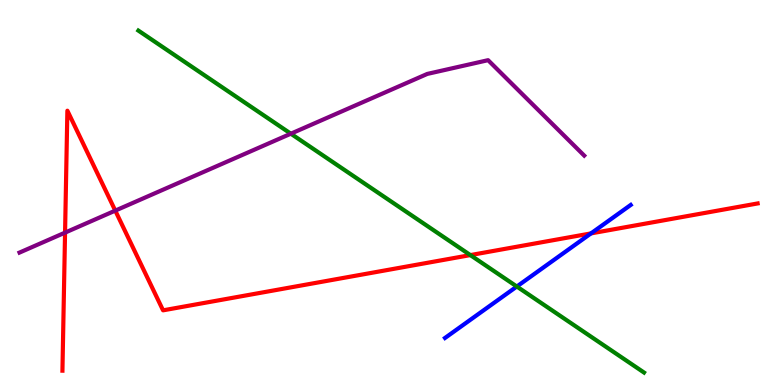[{'lines': ['blue', 'red'], 'intersections': [{'x': 7.63, 'y': 3.94}]}, {'lines': ['green', 'red'], 'intersections': [{'x': 6.07, 'y': 3.37}]}, {'lines': ['purple', 'red'], 'intersections': [{'x': 0.839, 'y': 3.96}, {'x': 1.49, 'y': 4.53}]}, {'lines': ['blue', 'green'], 'intersections': [{'x': 6.67, 'y': 2.56}]}, {'lines': ['blue', 'purple'], 'intersections': []}, {'lines': ['green', 'purple'], 'intersections': [{'x': 3.75, 'y': 6.53}]}]